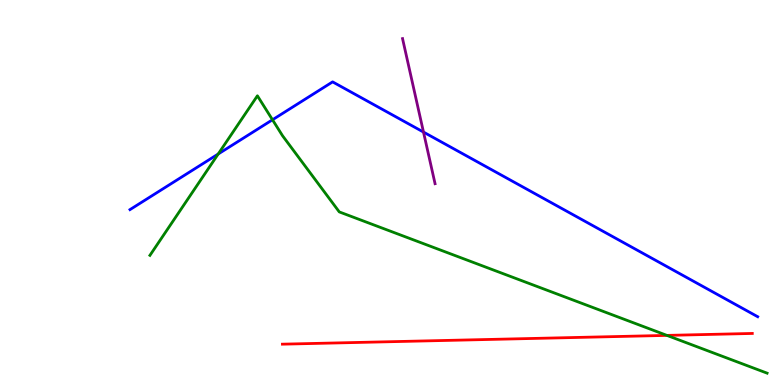[{'lines': ['blue', 'red'], 'intersections': []}, {'lines': ['green', 'red'], 'intersections': [{'x': 8.61, 'y': 1.29}]}, {'lines': ['purple', 'red'], 'intersections': []}, {'lines': ['blue', 'green'], 'intersections': [{'x': 2.82, 'y': 6.0}, {'x': 3.52, 'y': 6.89}]}, {'lines': ['blue', 'purple'], 'intersections': [{'x': 5.46, 'y': 6.57}]}, {'lines': ['green', 'purple'], 'intersections': []}]